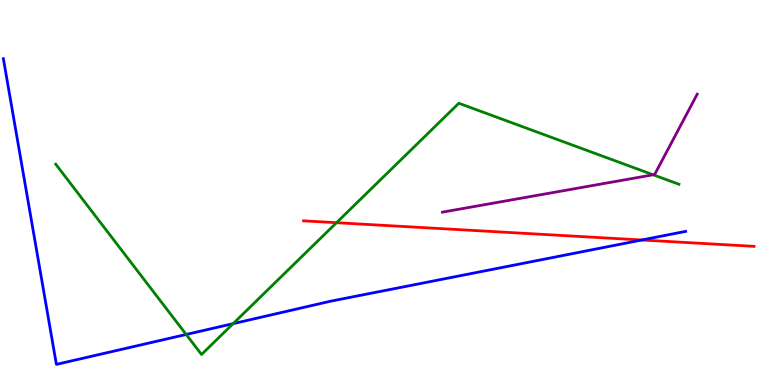[{'lines': ['blue', 'red'], 'intersections': [{'x': 8.28, 'y': 3.77}]}, {'lines': ['green', 'red'], 'intersections': [{'x': 4.34, 'y': 4.22}]}, {'lines': ['purple', 'red'], 'intersections': []}, {'lines': ['blue', 'green'], 'intersections': [{'x': 2.4, 'y': 1.31}, {'x': 3.01, 'y': 1.59}]}, {'lines': ['blue', 'purple'], 'intersections': []}, {'lines': ['green', 'purple'], 'intersections': [{'x': 8.43, 'y': 5.46}]}]